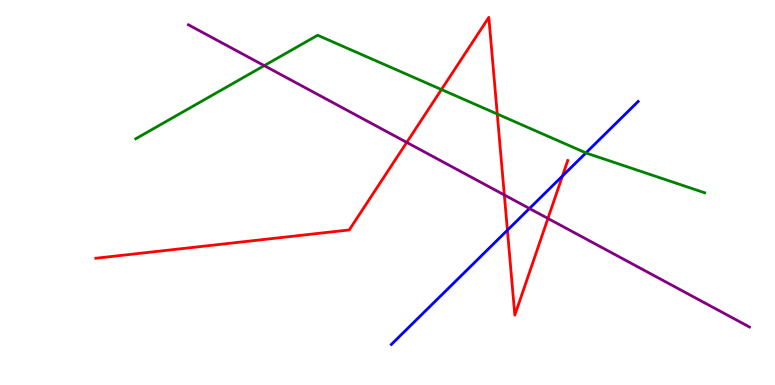[{'lines': ['blue', 'red'], 'intersections': [{'x': 6.55, 'y': 4.02}, {'x': 7.26, 'y': 5.43}]}, {'lines': ['green', 'red'], 'intersections': [{'x': 5.7, 'y': 7.67}, {'x': 6.42, 'y': 7.04}]}, {'lines': ['purple', 'red'], 'intersections': [{'x': 5.25, 'y': 6.3}, {'x': 6.51, 'y': 4.94}, {'x': 7.07, 'y': 4.33}]}, {'lines': ['blue', 'green'], 'intersections': [{'x': 7.56, 'y': 6.03}]}, {'lines': ['blue', 'purple'], 'intersections': [{'x': 6.83, 'y': 4.58}]}, {'lines': ['green', 'purple'], 'intersections': [{'x': 3.41, 'y': 8.3}]}]